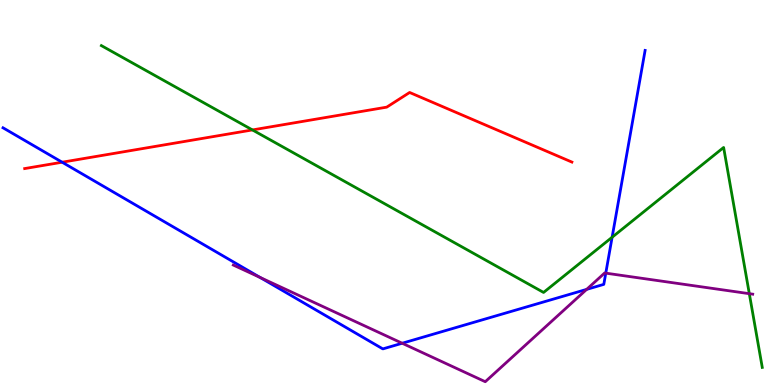[{'lines': ['blue', 'red'], 'intersections': [{'x': 0.802, 'y': 5.79}]}, {'lines': ['green', 'red'], 'intersections': [{'x': 3.26, 'y': 6.63}]}, {'lines': ['purple', 'red'], 'intersections': []}, {'lines': ['blue', 'green'], 'intersections': [{'x': 7.9, 'y': 3.84}]}, {'lines': ['blue', 'purple'], 'intersections': [{'x': 3.36, 'y': 2.79}, {'x': 5.19, 'y': 1.08}, {'x': 7.57, 'y': 2.48}, {'x': 7.82, 'y': 2.91}]}, {'lines': ['green', 'purple'], 'intersections': [{'x': 9.67, 'y': 2.37}]}]